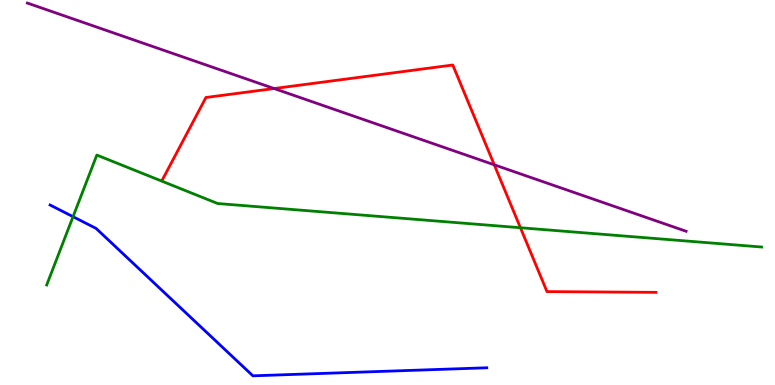[{'lines': ['blue', 'red'], 'intersections': []}, {'lines': ['green', 'red'], 'intersections': [{'x': 6.72, 'y': 4.08}]}, {'lines': ['purple', 'red'], 'intersections': [{'x': 3.54, 'y': 7.7}, {'x': 6.38, 'y': 5.72}]}, {'lines': ['blue', 'green'], 'intersections': [{'x': 0.943, 'y': 4.37}]}, {'lines': ['blue', 'purple'], 'intersections': []}, {'lines': ['green', 'purple'], 'intersections': []}]